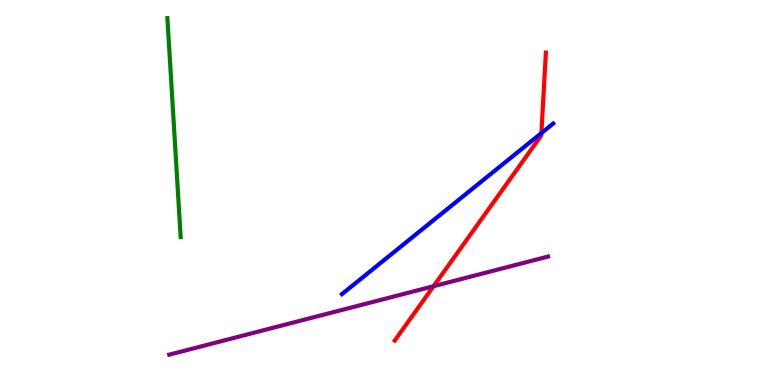[{'lines': ['blue', 'red'], 'intersections': [{'x': 6.99, 'y': 6.54}]}, {'lines': ['green', 'red'], 'intersections': []}, {'lines': ['purple', 'red'], 'intersections': [{'x': 5.59, 'y': 2.57}]}, {'lines': ['blue', 'green'], 'intersections': []}, {'lines': ['blue', 'purple'], 'intersections': []}, {'lines': ['green', 'purple'], 'intersections': []}]